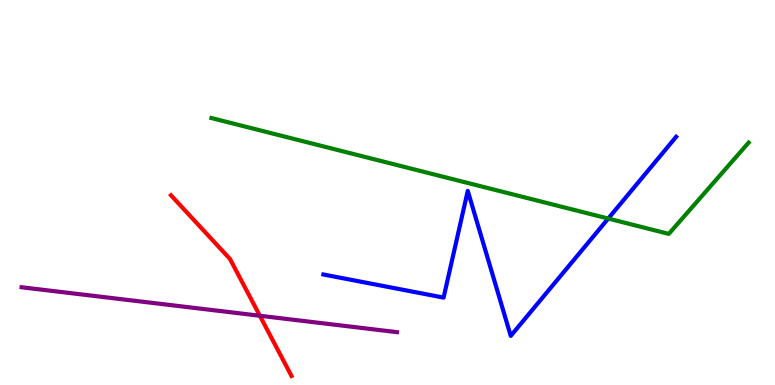[{'lines': ['blue', 'red'], 'intersections': []}, {'lines': ['green', 'red'], 'intersections': []}, {'lines': ['purple', 'red'], 'intersections': [{'x': 3.35, 'y': 1.8}]}, {'lines': ['blue', 'green'], 'intersections': [{'x': 7.85, 'y': 4.32}]}, {'lines': ['blue', 'purple'], 'intersections': []}, {'lines': ['green', 'purple'], 'intersections': []}]